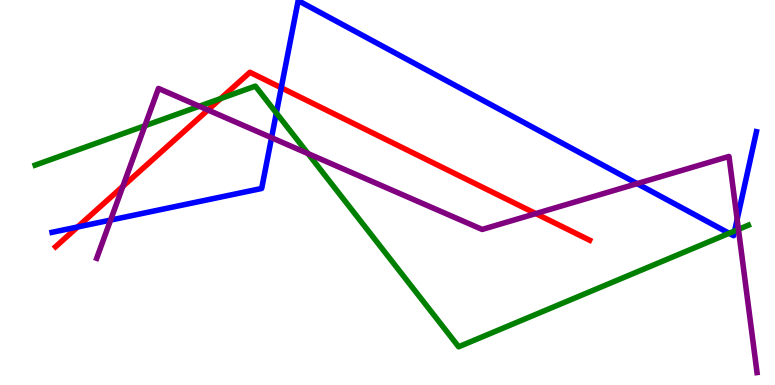[{'lines': ['blue', 'red'], 'intersections': [{'x': 1.0, 'y': 4.1}, {'x': 3.63, 'y': 7.72}]}, {'lines': ['green', 'red'], 'intersections': [{'x': 2.85, 'y': 7.44}]}, {'lines': ['purple', 'red'], 'intersections': [{'x': 1.59, 'y': 5.16}, {'x': 2.68, 'y': 7.14}, {'x': 6.91, 'y': 4.45}]}, {'lines': ['blue', 'green'], 'intersections': [{'x': 3.57, 'y': 7.06}, {'x': 9.41, 'y': 3.94}, {'x': 9.48, 'y': 4.0}]}, {'lines': ['blue', 'purple'], 'intersections': [{'x': 1.43, 'y': 4.28}, {'x': 3.5, 'y': 6.42}, {'x': 8.22, 'y': 5.23}, {'x': 9.51, 'y': 4.3}]}, {'lines': ['green', 'purple'], 'intersections': [{'x': 1.87, 'y': 6.73}, {'x': 2.57, 'y': 7.24}, {'x': 3.97, 'y': 6.01}, {'x': 9.53, 'y': 4.04}]}]